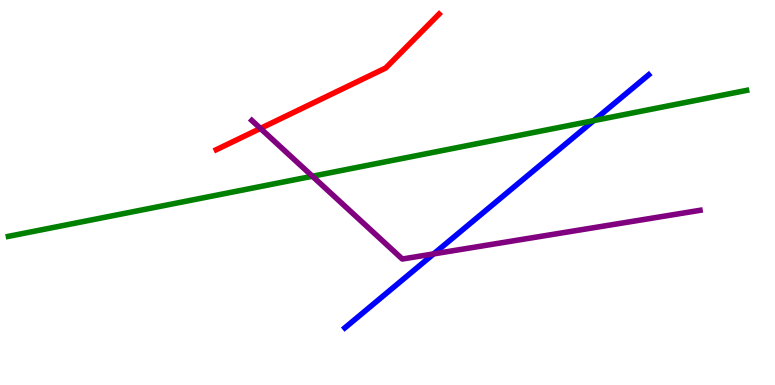[{'lines': ['blue', 'red'], 'intersections': []}, {'lines': ['green', 'red'], 'intersections': []}, {'lines': ['purple', 'red'], 'intersections': [{'x': 3.36, 'y': 6.66}]}, {'lines': ['blue', 'green'], 'intersections': [{'x': 7.66, 'y': 6.87}]}, {'lines': ['blue', 'purple'], 'intersections': [{'x': 5.6, 'y': 3.41}]}, {'lines': ['green', 'purple'], 'intersections': [{'x': 4.03, 'y': 5.42}]}]